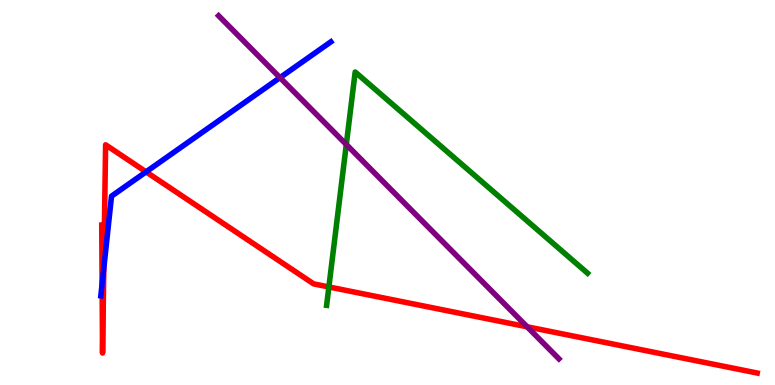[{'lines': ['blue', 'red'], 'intersections': [{'x': 1.32, 'y': 2.62}, {'x': 1.34, 'y': 3.03}, {'x': 1.88, 'y': 5.54}]}, {'lines': ['green', 'red'], 'intersections': [{'x': 4.24, 'y': 2.55}]}, {'lines': ['purple', 'red'], 'intersections': [{'x': 6.8, 'y': 1.51}]}, {'lines': ['blue', 'green'], 'intersections': []}, {'lines': ['blue', 'purple'], 'intersections': [{'x': 3.61, 'y': 7.98}]}, {'lines': ['green', 'purple'], 'intersections': [{'x': 4.47, 'y': 6.25}]}]